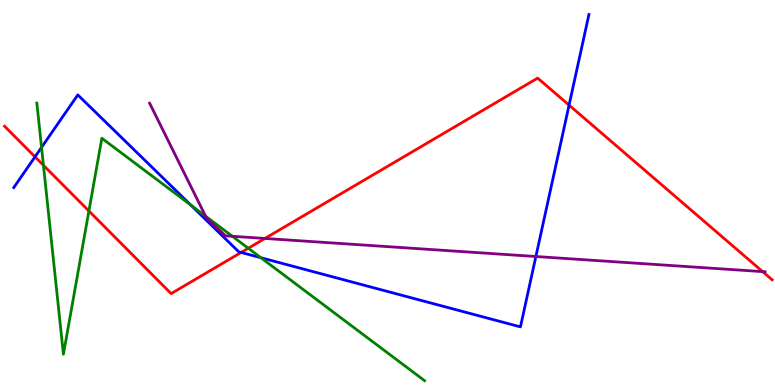[{'lines': ['blue', 'red'], 'intersections': [{'x': 0.452, 'y': 5.93}, {'x': 3.11, 'y': 3.44}, {'x': 7.34, 'y': 7.27}]}, {'lines': ['green', 'red'], 'intersections': [{'x': 0.561, 'y': 5.71}, {'x': 1.15, 'y': 4.52}, {'x': 3.2, 'y': 3.55}]}, {'lines': ['purple', 'red'], 'intersections': [{'x': 3.42, 'y': 3.81}, {'x': 9.84, 'y': 2.94}]}, {'lines': ['blue', 'green'], 'intersections': [{'x': 0.536, 'y': 6.17}, {'x': 2.46, 'y': 4.67}, {'x': 3.37, 'y': 3.31}]}, {'lines': ['blue', 'purple'], 'intersections': [{'x': 6.91, 'y': 3.34}]}, {'lines': ['green', 'purple'], 'intersections': [{'x': 2.65, 'y': 4.39}, {'x': 3.0, 'y': 3.86}]}]